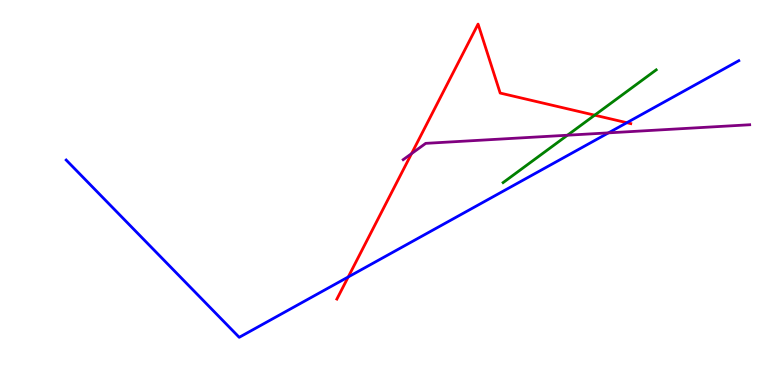[{'lines': ['blue', 'red'], 'intersections': [{'x': 4.49, 'y': 2.81}, {'x': 8.09, 'y': 6.81}]}, {'lines': ['green', 'red'], 'intersections': [{'x': 7.67, 'y': 7.01}]}, {'lines': ['purple', 'red'], 'intersections': [{'x': 5.31, 'y': 6.01}]}, {'lines': ['blue', 'green'], 'intersections': []}, {'lines': ['blue', 'purple'], 'intersections': [{'x': 7.85, 'y': 6.55}]}, {'lines': ['green', 'purple'], 'intersections': [{'x': 7.32, 'y': 6.49}]}]